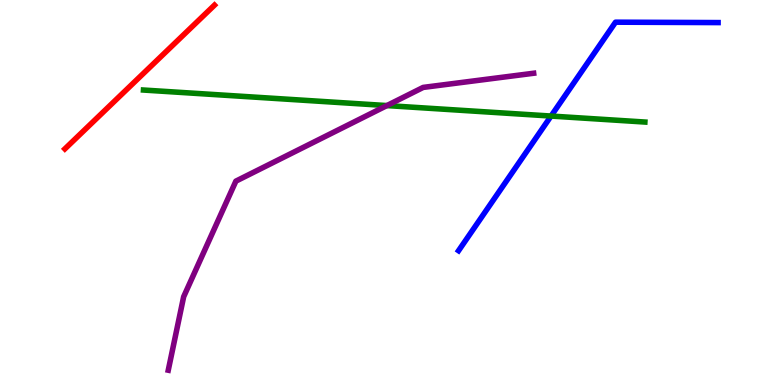[{'lines': ['blue', 'red'], 'intersections': []}, {'lines': ['green', 'red'], 'intersections': []}, {'lines': ['purple', 'red'], 'intersections': []}, {'lines': ['blue', 'green'], 'intersections': [{'x': 7.11, 'y': 6.99}]}, {'lines': ['blue', 'purple'], 'intersections': []}, {'lines': ['green', 'purple'], 'intersections': [{'x': 4.99, 'y': 7.26}]}]